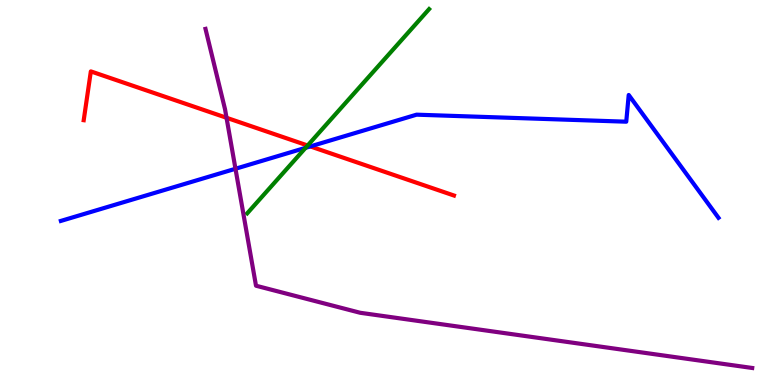[{'lines': ['blue', 'red'], 'intersections': [{'x': 4.0, 'y': 6.2}]}, {'lines': ['green', 'red'], 'intersections': [{'x': 3.97, 'y': 6.22}]}, {'lines': ['purple', 'red'], 'intersections': [{'x': 2.92, 'y': 6.94}]}, {'lines': ['blue', 'green'], 'intersections': [{'x': 3.94, 'y': 6.16}]}, {'lines': ['blue', 'purple'], 'intersections': [{'x': 3.04, 'y': 5.62}]}, {'lines': ['green', 'purple'], 'intersections': []}]